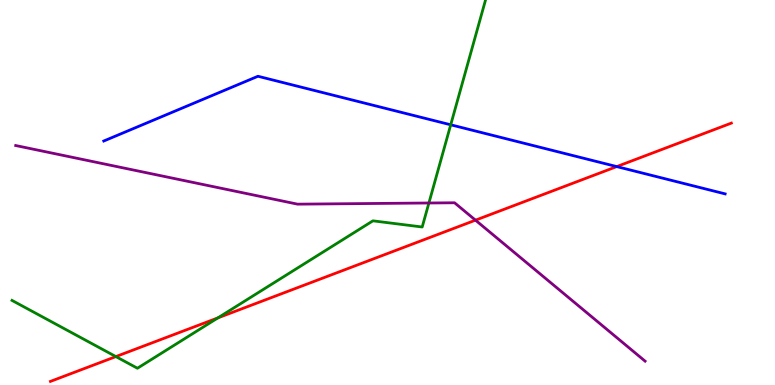[{'lines': ['blue', 'red'], 'intersections': [{'x': 7.96, 'y': 5.67}]}, {'lines': ['green', 'red'], 'intersections': [{'x': 1.5, 'y': 0.738}, {'x': 2.81, 'y': 1.74}]}, {'lines': ['purple', 'red'], 'intersections': [{'x': 6.14, 'y': 4.28}]}, {'lines': ['blue', 'green'], 'intersections': [{'x': 5.82, 'y': 6.76}]}, {'lines': ['blue', 'purple'], 'intersections': []}, {'lines': ['green', 'purple'], 'intersections': [{'x': 5.53, 'y': 4.73}]}]